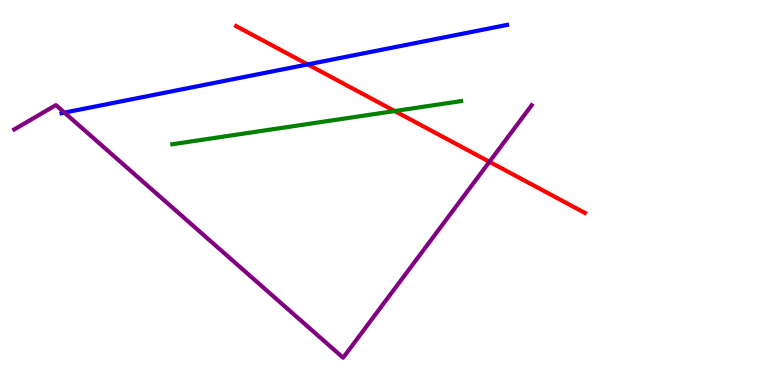[{'lines': ['blue', 'red'], 'intersections': [{'x': 3.97, 'y': 8.33}]}, {'lines': ['green', 'red'], 'intersections': [{'x': 5.09, 'y': 7.12}]}, {'lines': ['purple', 'red'], 'intersections': [{'x': 6.32, 'y': 5.8}]}, {'lines': ['blue', 'green'], 'intersections': []}, {'lines': ['blue', 'purple'], 'intersections': [{'x': 0.832, 'y': 7.07}]}, {'lines': ['green', 'purple'], 'intersections': []}]